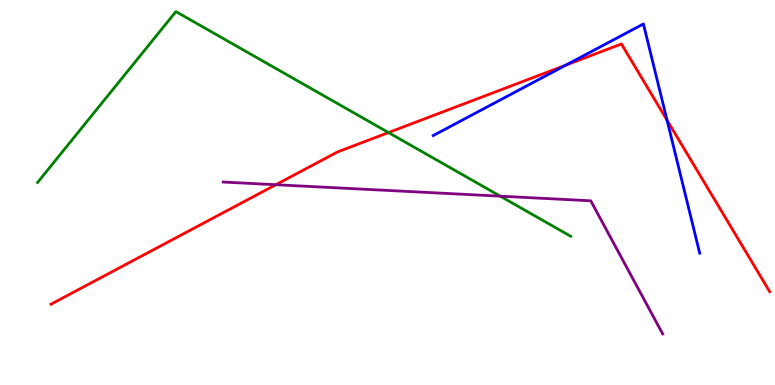[{'lines': ['blue', 'red'], 'intersections': [{'x': 7.3, 'y': 8.31}, {'x': 8.61, 'y': 6.88}]}, {'lines': ['green', 'red'], 'intersections': [{'x': 5.01, 'y': 6.56}]}, {'lines': ['purple', 'red'], 'intersections': [{'x': 3.56, 'y': 5.2}]}, {'lines': ['blue', 'green'], 'intersections': []}, {'lines': ['blue', 'purple'], 'intersections': []}, {'lines': ['green', 'purple'], 'intersections': [{'x': 6.46, 'y': 4.9}]}]